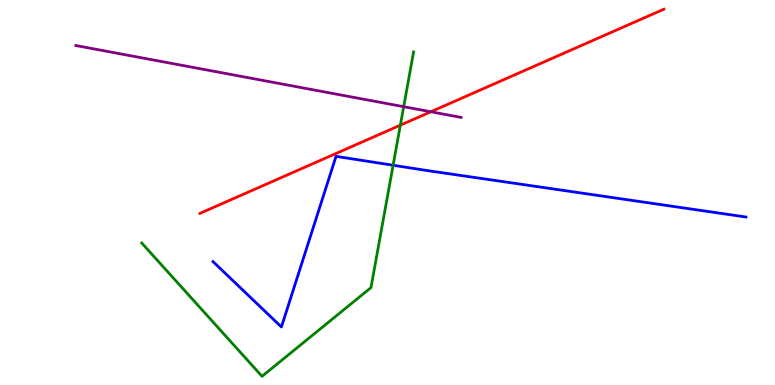[{'lines': ['blue', 'red'], 'intersections': []}, {'lines': ['green', 'red'], 'intersections': [{'x': 5.17, 'y': 6.75}]}, {'lines': ['purple', 'red'], 'intersections': [{'x': 5.56, 'y': 7.1}]}, {'lines': ['blue', 'green'], 'intersections': [{'x': 5.07, 'y': 5.71}]}, {'lines': ['blue', 'purple'], 'intersections': []}, {'lines': ['green', 'purple'], 'intersections': [{'x': 5.21, 'y': 7.23}]}]